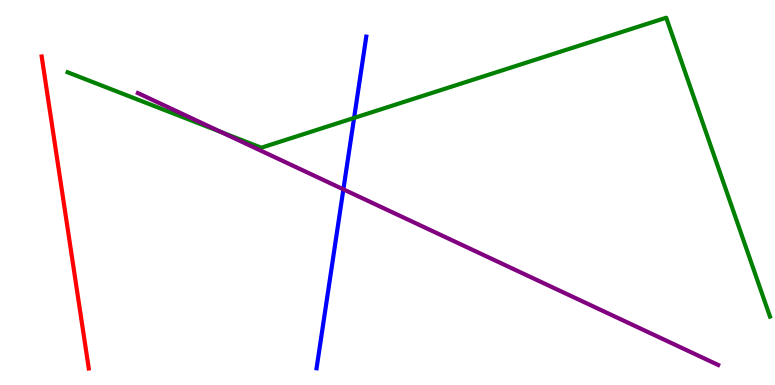[{'lines': ['blue', 'red'], 'intersections': []}, {'lines': ['green', 'red'], 'intersections': []}, {'lines': ['purple', 'red'], 'intersections': []}, {'lines': ['blue', 'green'], 'intersections': [{'x': 4.57, 'y': 6.94}]}, {'lines': ['blue', 'purple'], 'intersections': [{'x': 4.43, 'y': 5.08}]}, {'lines': ['green', 'purple'], 'intersections': [{'x': 2.85, 'y': 6.57}]}]